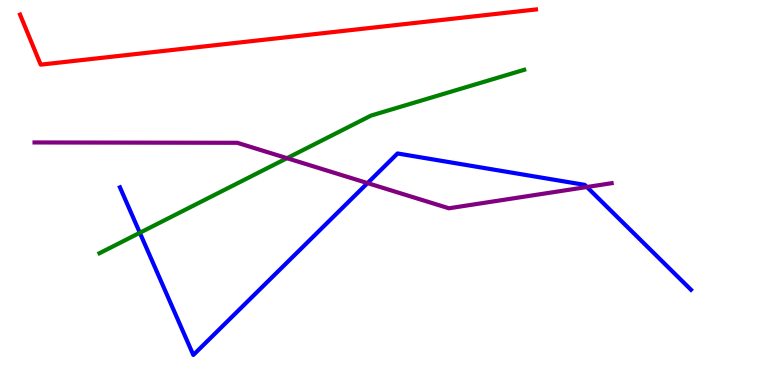[{'lines': ['blue', 'red'], 'intersections': []}, {'lines': ['green', 'red'], 'intersections': []}, {'lines': ['purple', 'red'], 'intersections': []}, {'lines': ['blue', 'green'], 'intersections': [{'x': 1.8, 'y': 3.95}]}, {'lines': ['blue', 'purple'], 'intersections': [{'x': 4.74, 'y': 5.24}, {'x': 7.57, 'y': 5.14}]}, {'lines': ['green', 'purple'], 'intersections': [{'x': 3.7, 'y': 5.89}]}]